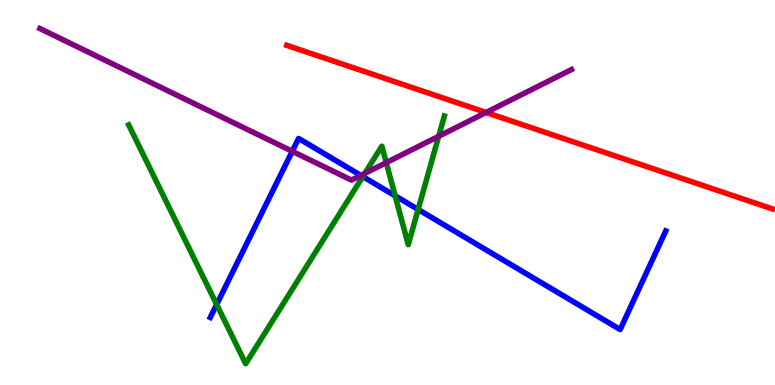[{'lines': ['blue', 'red'], 'intersections': []}, {'lines': ['green', 'red'], 'intersections': []}, {'lines': ['purple', 'red'], 'intersections': [{'x': 6.27, 'y': 7.08}]}, {'lines': ['blue', 'green'], 'intersections': [{'x': 2.8, 'y': 2.09}, {'x': 4.68, 'y': 5.41}, {'x': 5.1, 'y': 4.91}, {'x': 5.4, 'y': 4.56}]}, {'lines': ['blue', 'purple'], 'intersections': [{'x': 3.77, 'y': 6.07}, {'x': 4.66, 'y': 5.44}]}, {'lines': ['green', 'purple'], 'intersections': [{'x': 4.71, 'y': 5.5}, {'x': 4.98, 'y': 5.78}, {'x': 5.66, 'y': 6.46}]}]